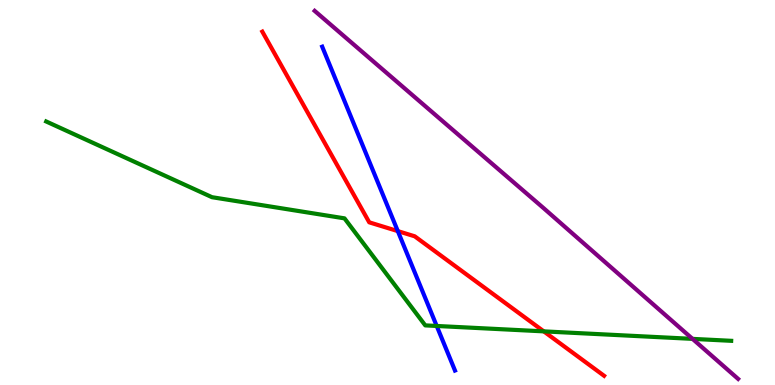[{'lines': ['blue', 'red'], 'intersections': [{'x': 5.13, 'y': 4.0}]}, {'lines': ['green', 'red'], 'intersections': [{'x': 7.02, 'y': 1.39}]}, {'lines': ['purple', 'red'], 'intersections': []}, {'lines': ['blue', 'green'], 'intersections': [{'x': 5.63, 'y': 1.53}]}, {'lines': ['blue', 'purple'], 'intersections': []}, {'lines': ['green', 'purple'], 'intersections': [{'x': 8.94, 'y': 1.2}]}]